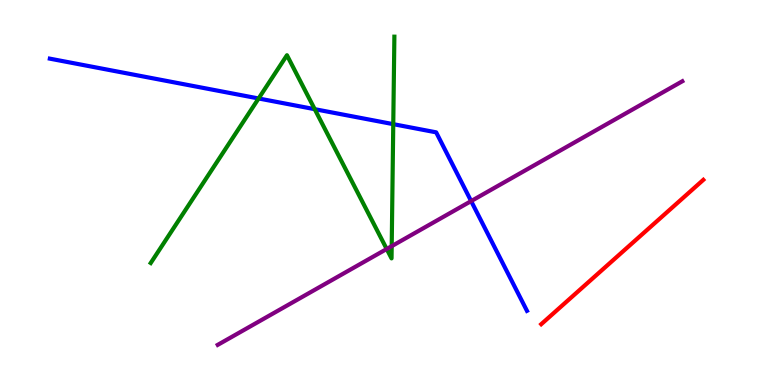[{'lines': ['blue', 'red'], 'intersections': []}, {'lines': ['green', 'red'], 'intersections': []}, {'lines': ['purple', 'red'], 'intersections': []}, {'lines': ['blue', 'green'], 'intersections': [{'x': 3.34, 'y': 7.44}, {'x': 4.06, 'y': 7.16}, {'x': 5.07, 'y': 6.78}]}, {'lines': ['blue', 'purple'], 'intersections': [{'x': 6.08, 'y': 4.78}]}, {'lines': ['green', 'purple'], 'intersections': [{'x': 4.99, 'y': 3.53}, {'x': 5.05, 'y': 3.61}]}]